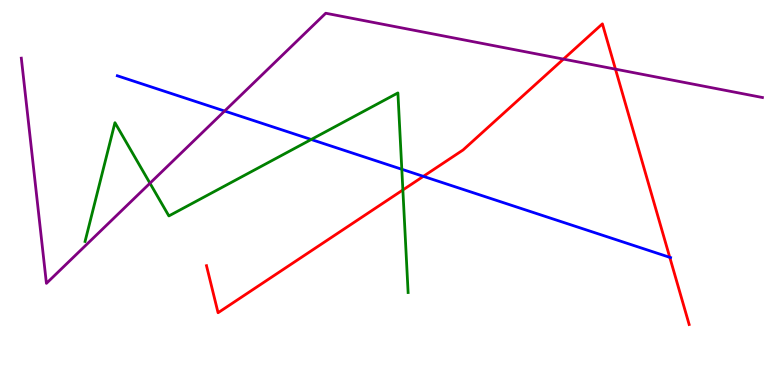[{'lines': ['blue', 'red'], 'intersections': [{'x': 5.46, 'y': 5.42}, {'x': 8.64, 'y': 3.32}]}, {'lines': ['green', 'red'], 'intersections': [{'x': 5.2, 'y': 5.07}]}, {'lines': ['purple', 'red'], 'intersections': [{'x': 7.27, 'y': 8.46}, {'x': 7.94, 'y': 8.2}]}, {'lines': ['blue', 'green'], 'intersections': [{'x': 4.02, 'y': 6.38}, {'x': 5.18, 'y': 5.6}]}, {'lines': ['blue', 'purple'], 'intersections': [{'x': 2.9, 'y': 7.12}]}, {'lines': ['green', 'purple'], 'intersections': [{'x': 1.93, 'y': 5.24}]}]